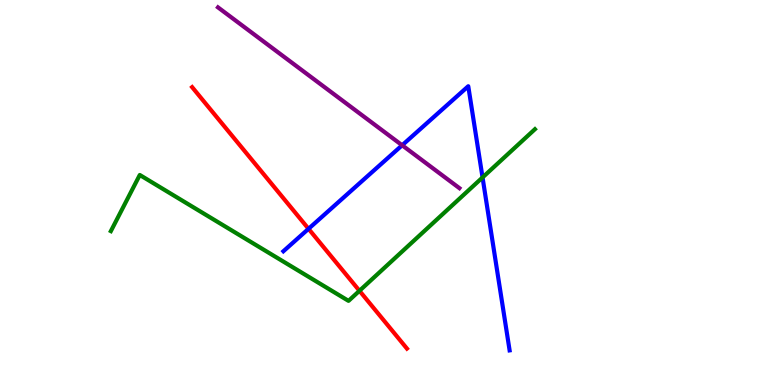[{'lines': ['blue', 'red'], 'intersections': [{'x': 3.98, 'y': 4.06}]}, {'lines': ['green', 'red'], 'intersections': [{'x': 4.64, 'y': 2.45}]}, {'lines': ['purple', 'red'], 'intersections': []}, {'lines': ['blue', 'green'], 'intersections': [{'x': 6.23, 'y': 5.39}]}, {'lines': ['blue', 'purple'], 'intersections': [{'x': 5.19, 'y': 6.23}]}, {'lines': ['green', 'purple'], 'intersections': []}]